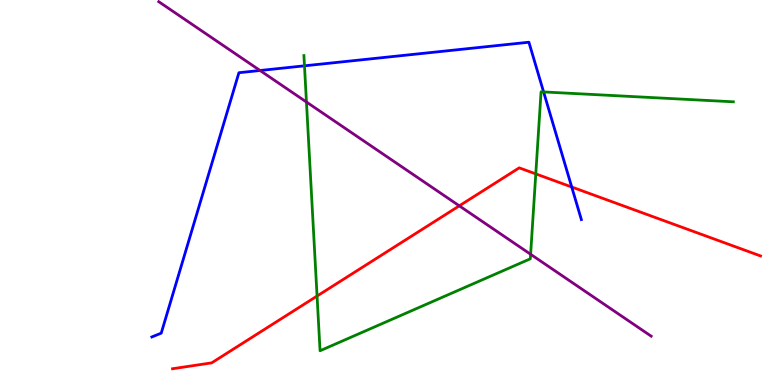[{'lines': ['blue', 'red'], 'intersections': [{'x': 7.38, 'y': 5.14}]}, {'lines': ['green', 'red'], 'intersections': [{'x': 4.09, 'y': 2.31}, {'x': 6.91, 'y': 5.48}]}, {'lines': ['purple', 'red'], 'intersections': [{'x': 5.93, 'y': 4.65}]}, {'lines': ['blue', 'green'], 'intersections': [{'x': 3.93, 'y': 8.29}, {'x': 7.01, 'y': 7.61}]}, {'lines': ['blue', 'purple'], 'intersections': [{'x': 3.36, 'y': 8.17}]}, {'lines': ['green', 'purple'], 'intersections': [{'x': 3.95, 'y': 7.35}, {'x': 6.85, 'y': 3.4}]}]